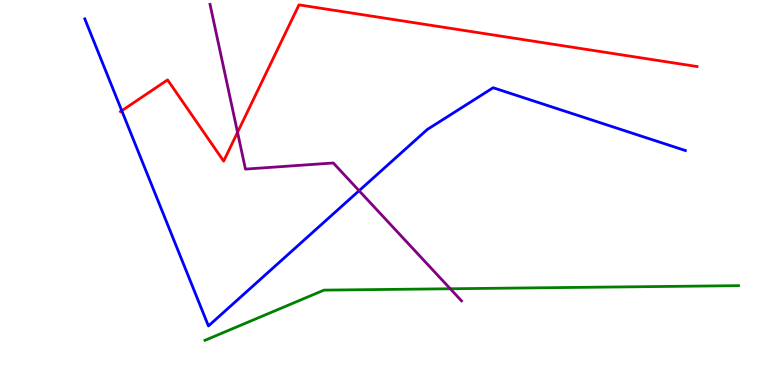[{'lines': ['blue', 'red'], 'intersections': [{'x': 1.57, 'y': 7.12}]}, {'lines': ['green', 'red'], 'intersections': []}, {'lines': ['purple', 'red'], 'intersections': [{'x': 3.07, 'y': 6.56}]}, {'lines': ['blue', 'green'], 'intersections': []}, {'lines': ['blue', 'purple'], 'intersections': [{'x': 4.63, 'y': 5.05}]}, {'lines': ['green', 'purple'], 'intersections': [{'x': 5.81, 'y': 2.5}]}]